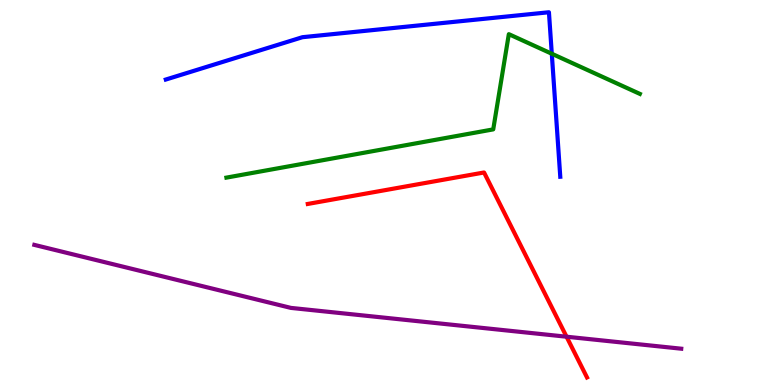[{'lines': ['blue', 'red'], 'intersections': []}, {'lines': ['green', 'red'], 'intersections': []}, {'lines': ['purple', 'red'], 'intersections': [{'x': 7.31, 'y': 1.25}]}, {'lines': ['blue', 'green'], 'intersections': [{'x': 7.12, 'y': 8.6}]}, {'lines': ['blue', 'purple'], 'intersections': []}, {'lines': ['green', 'purple'], 'intersections': []}]